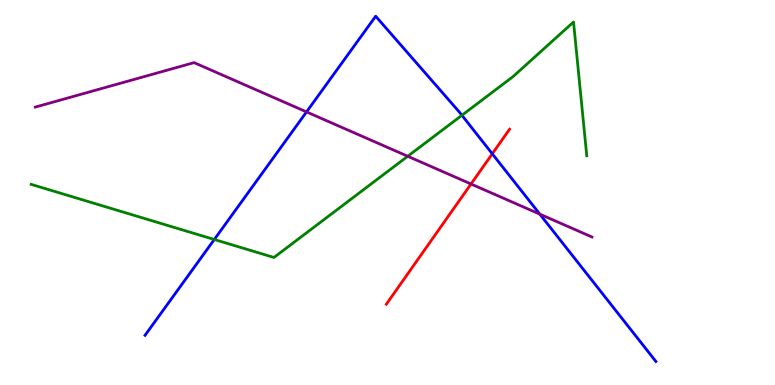[{'lines': ['blue', 'red'], 'intersections': [{'x': 6.35, 'y': 6.01}]}, {'lines': ['green', 'red'], 'intersections': []}, {'lines': ['purple', 'red'], 'intersections': [{'x': 6.08, 'y': 5.22}]}, {'lines': ['blue', 'green'], 'intersections': [{'x': 2.77, 'y': 3.78}, {'x': 5.96, 'y': 7.01}]}, {'lines': ['blue', 'purple'], 'intersections': [{'x': 3.96, 'y': 7.09}, {'x': 6.97, 'y': 4.44}]}, {'lines': ['green', 'purple'], 'intersections': [{'x': 5.26, 'y': 5.94}]}]